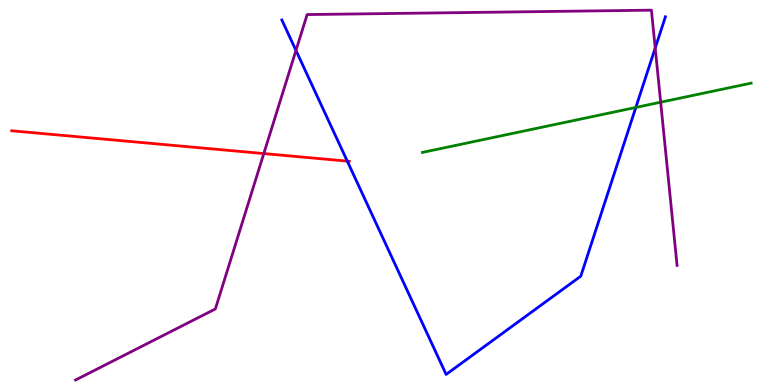[{'lines': ['blue', 'red'], 'intersections': [{'x': 4.48, 'y': 5.81}]}, {'lines': ['green', 'red'], 'intersections': []}, {'lines': ['purple', 'red'], 'intersections': [{'x': 3.4, 'y': 6.01}]}, {'lines': ['blue', 'green'], 'intersections': [{'x': 8.2, 'y': 7.21}]}, {'lines': ['blue', 'purple'], 'intersections': [{'x': 3.82, 'y': 8.69}, {'x': 8.45, 'y': 8.75}]}, {'lines': ['green', 'purple'], 'intersections': [{'x': 8.52, 'y': 7.35}]}]